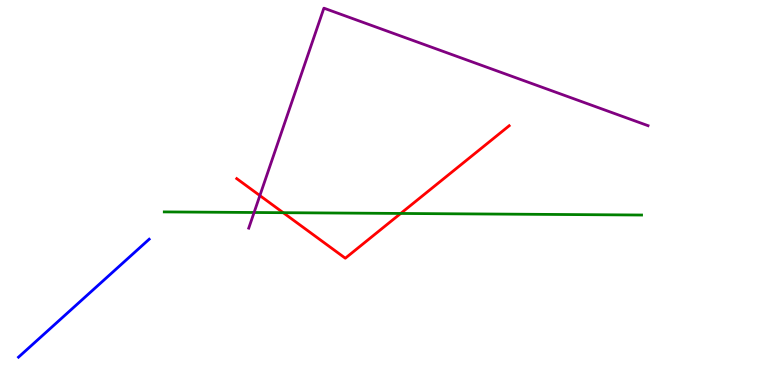[{'lines': ['blue', 'red'], 'intersections': []}, {'lines': ['green', 'red'], 'intersections': [{'x': 3.65, 'y': 4.48}, {'x': 5.17, 'y': 4.46}]}, {'lines': ['purple', 'red'], 'intersections': [{'x': 3.35, 'y': 4.92}]}, {'lines': ['blue', 'green'], 'intersections': []}, {'lines': ['blue', 'purple'], 'intersections': []}, {'lines': ['green', 'purple'], 'intersections': [{'x': 3.28, 'y': 4.48}]}]